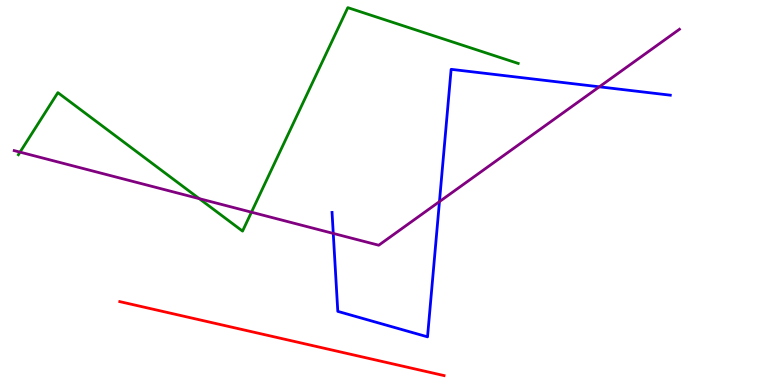[{'lines': ['blue', 'red'], 'intersections': []}, {'lines': ['green', 'red'], 'intersections': []}, {'lines': ['purple', 'red'], 'intersections': []}, {'lines': ['blue', 'green'], 'intersections': []}, {'lines': ['blue', 'purple'], 'intersections': [{'x': 4.3, 'y': 3.94}, {'x': 5.67, 'y': 4.76}, {'x': 7.73, 'y': 7.75}]}, {'lines': ['green', 'purple'], 'intersections': [{'x': 0.258, 'y': 6.05}, {'x': 2.57, 'y': 4.84}, {'x': 3.24, 'y': 4.49}]}]